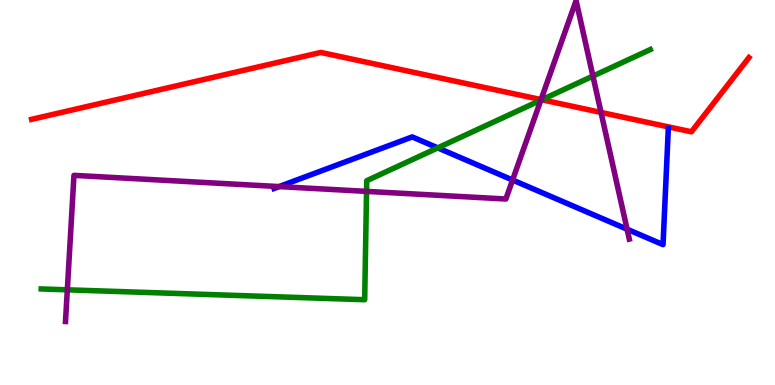[{'lines': ['blue', 'red'], 'intersections': []}, {'lines': ['green', 'red'], 'intersections': [{'x': 6.99, 'y': 7.41}]}, {'lines': ['purple', 'red'], 'intersections': [{'x': 6.98, 'y': 7.41}, {'x': 7.76, 'y': 7.08}]}, {'lines': ['blue', 'green'], 'intersections': [{'x': 5.65, 'y': 6.16}]}, {'lines': ['blue', 'purple'], 'intersections': [{'x': 3.6, 'y': 5.15}, {'x': 6.61, 'y': 5.32}, {'x': 8.09, 'y': 4.05}]}, {'lines': ['green', 'purple'], 'intersections': [{'x': 0.869, 'y': 2.47}, {'x': 4.73, 'y': 5.03}, {'x': 6.98, 'y': 7.4}, {'x': 7.65, 'y': 8.02}]}]